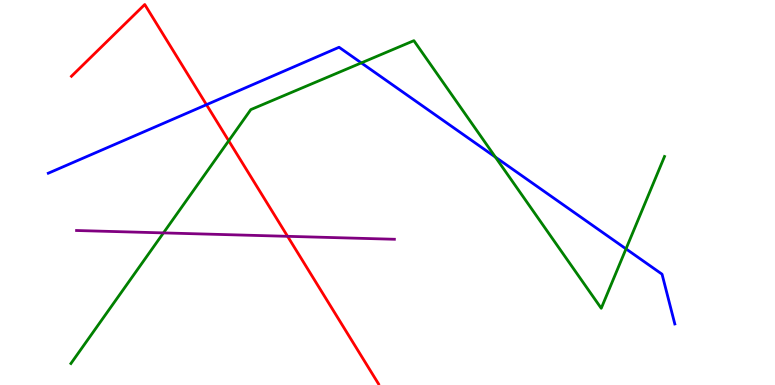[{'lines': ['blue', 'red'], 'intersections': [{'x': 2.66, 'y': 7.28}]}, {'lines': ['green', 'red'], 'intersections': [{'x': 2.95, 'y': 6.34}]}, {'lines': ['purple', 'red'], 'intersections': [{'x': 3.71, 'y': 3.86}]}, {'lines': ['blue', 'green'], 'intersections': [{'x': 4.66, 'y': 8.37}, {'x': 6.39, 'y': 5.92}, {'x': 8.08, 'y': 3.54}]}, {'lines': ['blue', 'purple'], 'intersections': []}, {'lines': ['green', 'purple'], 'intersections': [{'x': 2.11, 'y': 3.95}]}]